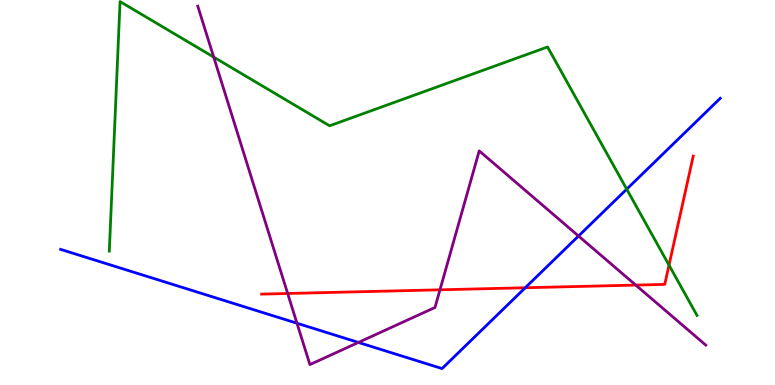[{'lines': ['blue', 'red'], 'intersections': [{'x': 6.78, 'y': 2.53}]}, {'lines': ['green', 'red'], 'intersections': [{'x': 8.63, 'y': 3.11}]}, {'lines': ['purple', 'red'], 'intersections': [{'x': 3.71, 'y': 2.38}, {'x': 5.68, 'y': 2.47}, {'x': 8.2, 'y': 2.6}]}, {'lines': ['blue', 'green'], 'intersections': [{'x': 8.09, 'y': 5.09}]}, {'lines': ['blue', 'purple'], 'intersections': [{'x': 3.83, 'y': 1.6}, {'x': 4.62, 'y': 1.11}, {'x': 7.46, 'y': 3.87}]}, {'lines': ['green', 'purple'], 'intersections': [{'x': 2.76, 'y': 8.52}]}]